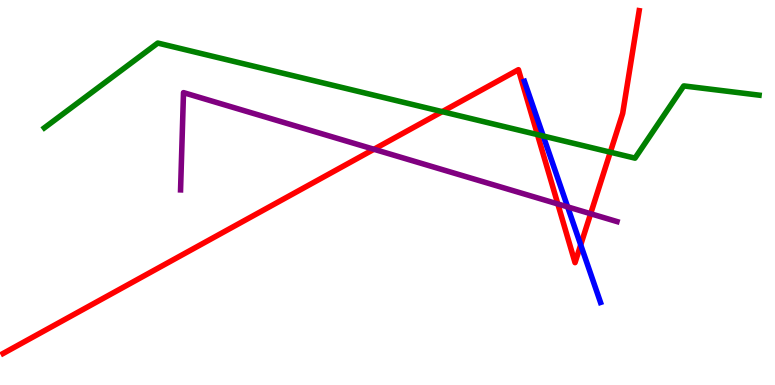[{'lines': ['blue', 'red'], 'intersections': [{'x': 7.49, 'y': 3.64}]}, {'lines': ['green', 'red'], 'intersections': [{'x': 5.71, 'y': 7.1}, {'x': 6.94, 'y': 6.5}, {'x': 7.87, 'y': 6.05}]}, {'lines': ['purple', 'red'], 'intersections': [{'x': 4.82, 'y': 6.12}, {'x': 7.2, 'y': 4.7}, {'x': 7.62, 'y': 4.45}]}, {'lines': ['blue', 'green'], 'intersections': [{'x': 7.01, 'y': 6.47}]}, {'lines': ['blue', 'purple'], 'intersections': [{'x': 7.32, 'y': 4.63}]}, {'lines': ['green', 'purple'], 'intersections': []}]